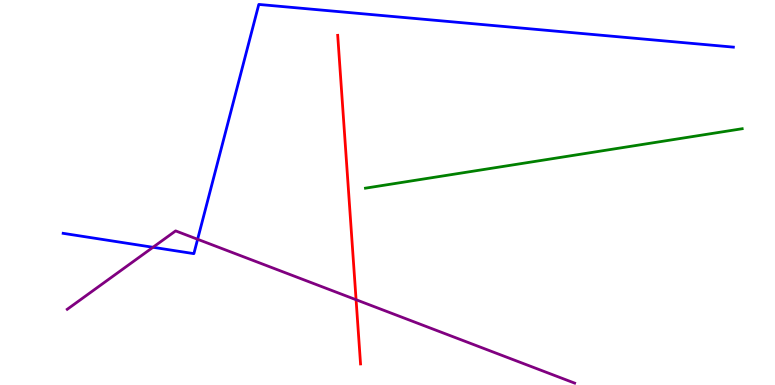[{'lines': ['blue', 'red'], 'intersections': []}, {'lines': ['green', 'red'], 'intersections': []}, {'lines': ['purple', 'red'], 'intersections': [{'x': 4.59, 'y': 2.21}]}, {'lines': ['blue', 'green'], 'intersections': []}, {'lines': ['blue', 'purple'], 'intersections': [{'x': 1.97, 'y': 3.58}, {'x': 2.55, 'y': 3.78}]}, {'lines': ['green', 'purple'], 'intersections': []}]